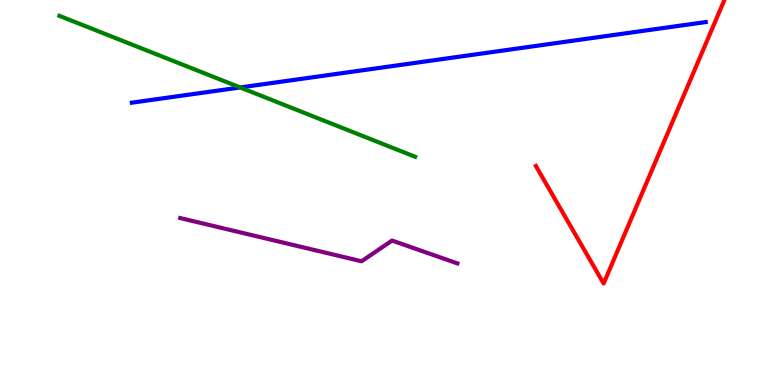[{'lines': ['blue', 'red'], 'intersections': []}, {'lines': ['green', 'red'], 'intersections': []}, {'lines': ['purple', 'red'], 'intersections': []}, {'lines': ['blue', 'green'], 'intersections': [{'x': 3.1, 'y': 7.73}]}, {'lines': ['blue', 'purple'], 'intersections': []}, {'lines': ['green', 'purple'], 'intersections': []}]